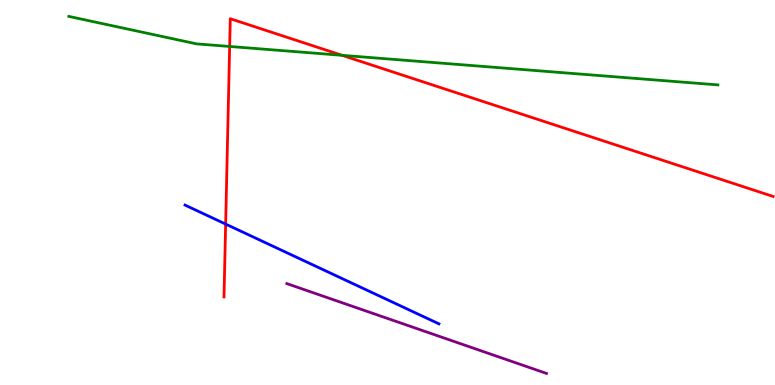[{'lines': ['blue', 'red'], 'intersections': [{'x': 2.91, 'y': 4.18}]}, {'lines': ['green', 'red'], 'intersections': [{'x': 2.96, 'y': 8.79}, {'x': 4.41, 'y': 8.56}]}, {'lines': ['purple', 'red'], 'intersections': []}, {'lines': ['blue', 'green'], 'intersections': []}, {'lines': ['blue', 'purple'], 'intersections': []}, {'lines': ['green', 'purple'], 'intersections': []}]